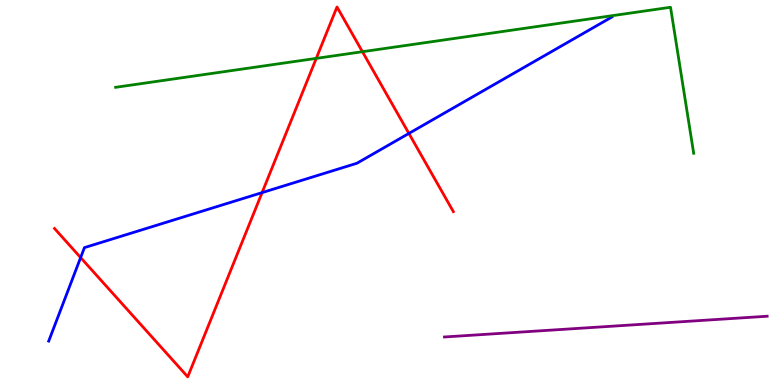[{'lines': ['blue', 'red'], 'intersections': [{'x': 1.04, 'y': 3.31}, {'x': 3.38, 'y': 5.0}, {'x': 5.28, 'y': 6.53}]}, {'lines': ['green', 'red'], 'intersections': [{'x': 4.08, 'y': 8.48}, {'x': 4.68, 'y': 8.66}]}, {'lines': ['purple', 'red'], 'intersections': []}, {'lines': ['blue', 'green'], 'intersections': []}, {'lines': ['blue', 'purple'], 'intersections': []}, {'lines': ['green', 'purple'], 'intersections': []}]